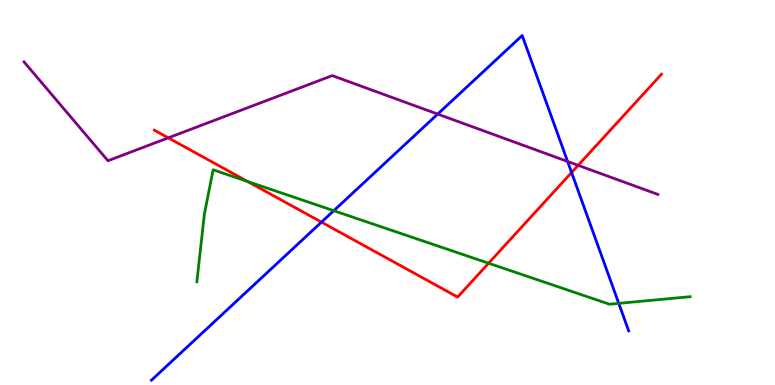[{'lines': ['blue', 'red'], 'intersections': [{'x': 4.15, 'y': 4.23}, {'x': 7.38, 'y': 5.52}]}, {'lines': ['green', 'red'], 'intersections': [{'x': 3.19, 'y': 5.29}, {'x': 6.3, 'y': 3.16}]}, {'lines': ['purple', 'red'], 'intersections': [{'x': 2.17, 'y': 6.42}, {'x': 7.46, 'y': 5.71}]}, {'lines': ['blue', 'green'], 'intersections': [{'x': 4.31, 'y': 4.53}, {'x': 7.98, 'y': 2.12}]}, {'lines': ['blue', 'purple'], 'intersections': [{'x': 5.65, 'y': 7.04}, {'x': 7.32, 'y': 5.81}]}, {'lines': ['green', 'purple'], 'intersections': []}]